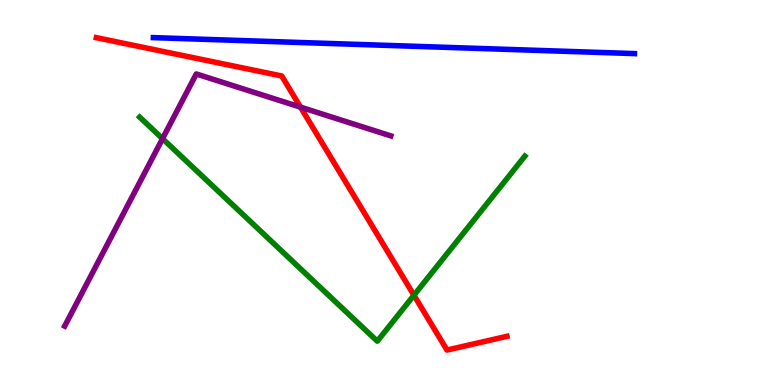[{'lines': ['blue', 'red'], 'intersections': []}, {'lines': ['green', 'red'], 'intersections': [{'x': 5.34, 'y': 2.33}]}, {'lines': ['purple', 'red'], 'intersections': [{'x': 3.88, 'y': 7.22}]}, {'lines': ['blue', 'green'], 'intersections': []}, {'lines': ['blue', 'purple'], 'intersections': []}, {'lines': ['green', 'purple'], 'intersections': [{'x': 2.1, 'y': 6.4}]}]